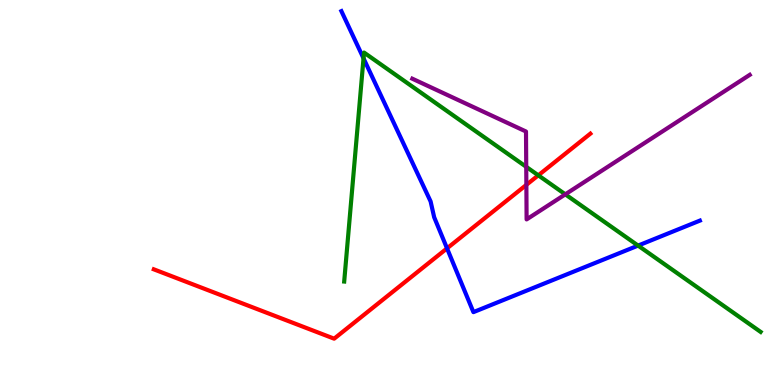[{'lines': ['blue', 'red'], 'intersections': [{'x': 5.77, 'y': 3.55}]}, {'lines': ['green', 'red'], 'intersections': [{'x': 6.95, 'y': 5.45}]}, {'lines': ['purple', 'red'], 'intersections': [{'x': 6.79, 'y': 5.2}]}, {'lines': ['blue', 'green'], 'intersections': [{'x': 4.69, 'y': 8.48}, {'x': 8.23, 'y': 3.62}]}, {'lines': ['blue', 'purple'], 'intersections': []}, {'lines': ['green', 'purple'], 'intersections': [{'x': 6.79, 'y': 5.67}, {'x': 7.29, 'y': 4.95}]}]